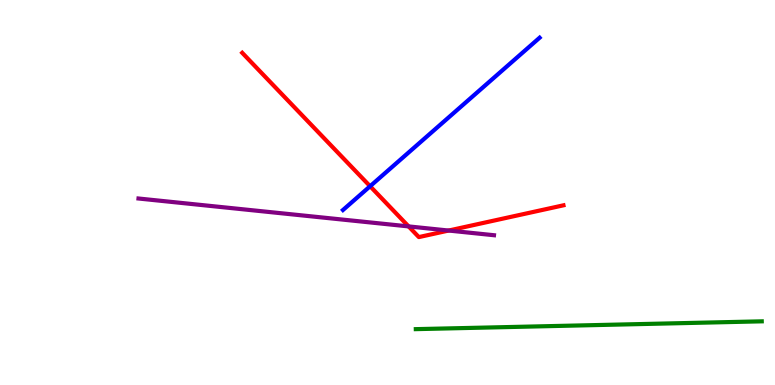[{'lines': ['blue', 'red'], 'intersections': [{'x': 4.78, 'y': 5.16}]}, {'lines': ['green', 'red'], 'intersections': []}, {'lines': ['purple', 'red'], 'intersections': [{'x': 5.27, 'y': 4.12}, {'x': 5.79, 'y': 4.01}]}, {'lines': ['blue', 'green'], 'intersections': []}, {'lines': ['blue', 'purple'], 'intersections': []}, {'lines': ['green', 'purple'], 'intersections': []}]